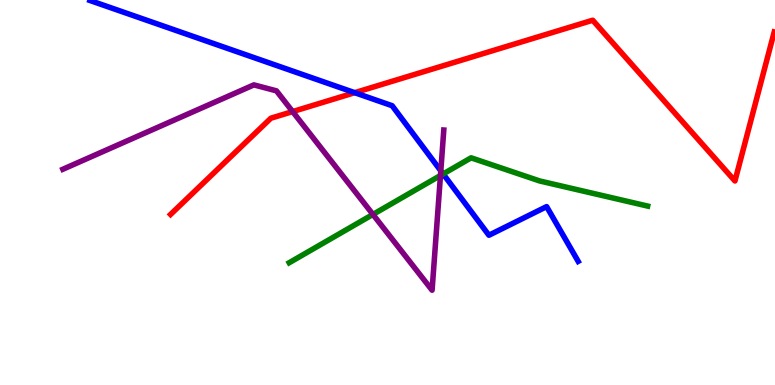[{'lines': ['blue', 'red'], 'intersections': [{'x': 4.58, 'y': 7.59}]}, {'lines': ['green', 'red'], 'intersections': []}, {'lines': ['purple', 'red'], 'intersections': [{'x': 3.78, 'y': 7.1}]}, {'lines': ['blue', 'green'], 'intersections': [{'x': 5.72, 'y': 5.48}]}, {'lines': ['blue', 'purple'], 'intersections': [{'x': 5.69, 'y': 5.56}]}, {'lines': ['green', 'purple'], 'intersections': [{'x': 4.81, 'y': 4.43}, {'x': 5.68, 'y': 5.44}]}]